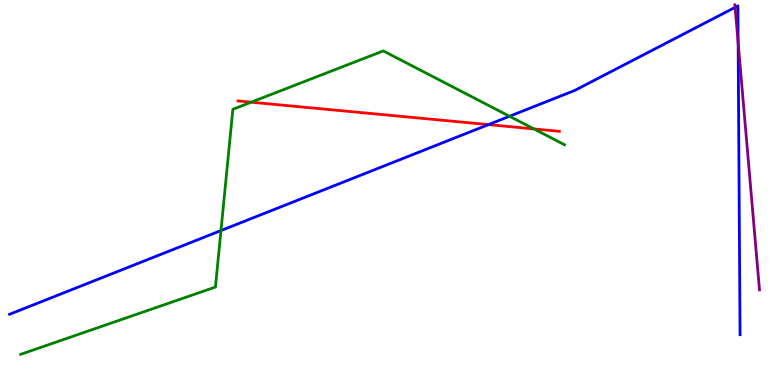[{'lines': ['blue', 'red'], 'intersections': [{'x': 6.3, 'y': 6.76}]}, {'lines': ['green', 'red'], 'intersections': [{'x': 3.24, 'y': 7.35}, {'x': 6.89, 'y': 6.65}]}, {'lines': ['purple', 'red'], 'intersections': []}, {'lines': ['blue', 'green'], 'intersections': [{'x': 2.85, 'y': 4.01}, {'x': 6.57, 'y': 6.98}]}, {'lines': ['blue', 'purple'], 'intersections': [{'x': 9.49, 'y': 9.81}, {'x': 9.52, 'y': 8.9}]}, {'lines': ['green', 'purple'], 'intersections': []}]